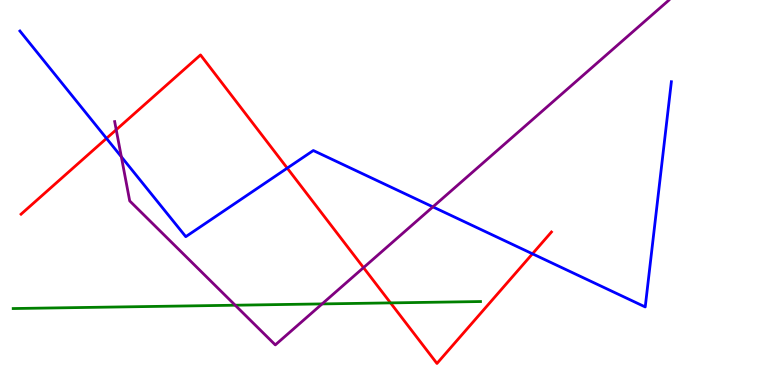[{'lines': ['blue', 'red'], 'intersections': [{'x': 1.37, 'y': 6.41}, {'x': 3.71, 'y': 5.63}, {'x': 6.87, 'y': 3.41}]}, {'lines': ['green', 'red'], 'intersections': [{'x': 5.04, 'y': 2.13}]}, {'lines': ['purple', 'red'], 'intersections': [{'x': 1.5, 'y': 6.63}, {'x': 4.69, 'y': 3.05}]}, {'lines': ['blue', 'green'], 'intersections': []}, {'lines': ['blue', 'purple'], 'intersections': [{'x': 1.57, 'y': 5.93}, {'x': 5.59, 'y': 4.63}]}, {'lines': ['green', 'purple'], 'intersections': [{'x': 3.03, 'y': 2.07}, {'x': 4.16, 'y': 2.11}]}]